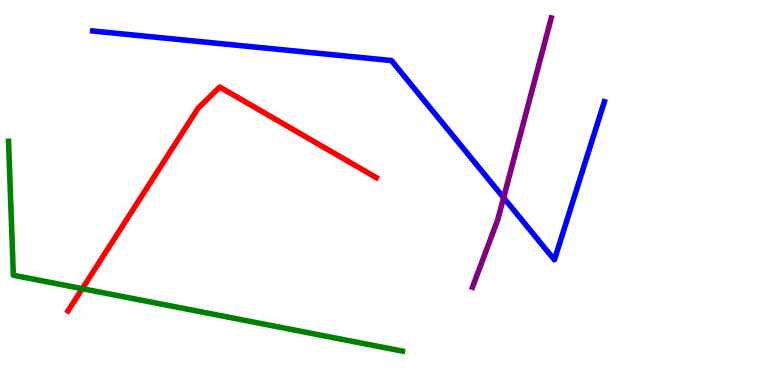[{'lines': ['blue', 'red'], 'intersections': []}, {'lines': ['green', 'red'], 'intersections': [{'x': 1.06, 'y': 2.5}]}, {'lines': ['purple', 'red'], 'intersections': []}, {'lines': ['blue', 'green'], 'intersections': []}, {'lines': ['blue', 'purple'], 'intersections': [{'x': 6.5, 'y': 4.87}]}, {'lines': ['green', 'purple'], 'intersections': []}]